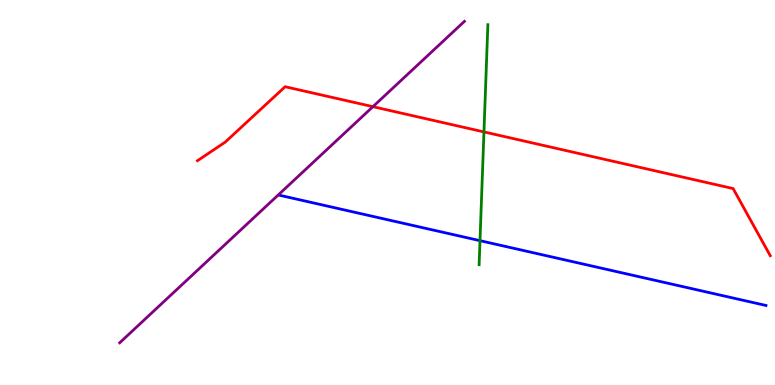[{'lines': ['blue', 'red'], 'intersections': []}, {'lines': ['green', 'red'], 'intersections': [{'x': 6.24, 'y': 6.57}]}, {'lines': ['purple', 'red'], 'intersections': [{'x': 4.81, 'y': 7.23}]}, {'lines': ['blue', 'green'], 'intersections': [{'x': 6.19, 'y': 3.75}]}, {'lines': ['blue', 'purple'], 'intersections': []}, {'lines': ['green', 'purple'], 'intersections': []}]